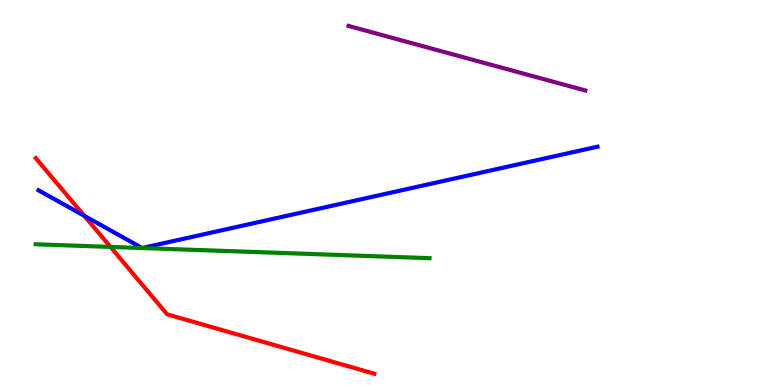[{'lines': ['blue', 'red'], 'intersections': [{'x': 1.09, 'y': 4.39}]}, {'lines': ['green', 'red'], 'intersections': [{'x': 1.43, 'y': 3.59}]}, {'lines': ['purple', 'red'], 'intersections': []}, {'lines': ['blue', 'green'], 'intersections': []}, {'lines': ['blue', 'purple'], 'intersections': []}, {'lines': ['green', 'purple'], 'intersections': []}]